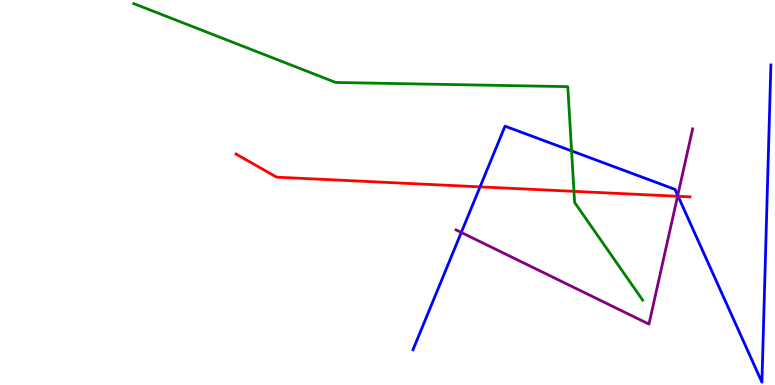[{'lines': ['blue', 'red'], 'intersections': [{'x': 6.19, 'y': 5.15}, {'x': 8.75, 'y': 4.9}]}, {'lines': ['green', 'red'], 'intersections': [{'x': 7.41, 'y': 5.03}]}, {'lines': ['purple', 'red'], 'intersections': [{'x': 8.74, 'y': 4.9}]}, {'lines': ['blue', 'green'], 'intersections': [{'x': 7.38, 'y': 6.08}]}, {'lines': ['blue', 'purple'], 'intersections': [{'x': 5.95, 'y': 3.96}, {'x': 8.75, 'y': 4.92}]}, {'lines': ['green', 'purple'], 'intersections': []}]